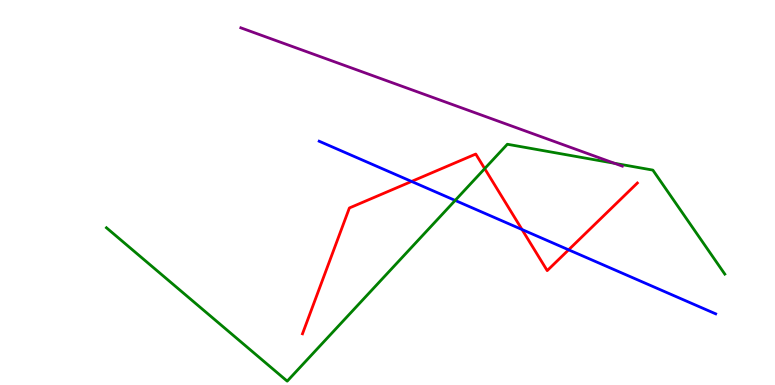[{'lines': ['blue', 'red'], 'intersections': [{'x': 5.31, 'y': 5.29}, {'x': 6.74, 'y': 4.04}, {'x': 7.34, 'y': 3.51}]}, {'lines': ['green', 'red'], 'intersections': [{'x': 6.25, 'y': 5.62}]}, {'lines': ['purple', 'red'], 'intersections': []}, {'lines': ['blue', 'green'], 'intersections': [{'x': 5.87, 'y': 4.79}]}, {'lines': ['blue', 'purple'], 'intersections': []}, {'lines': ['green', 'purple'], 'intersections': [{'x': 7.93, 'y': 5.76}]}]